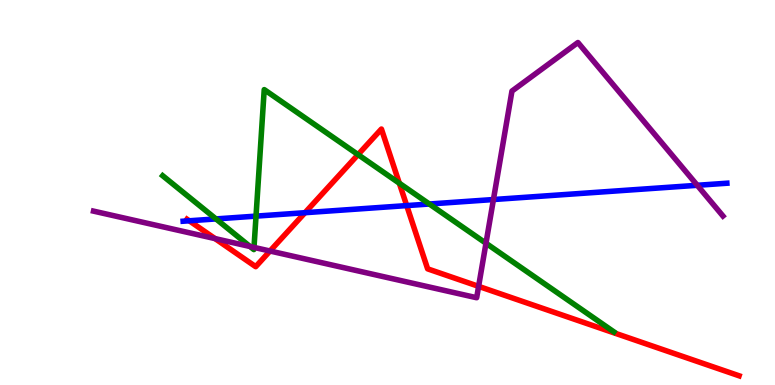[{'lines': ['blue', 'red'], 'intersections': [{'x': 2.44, 'y': 4.27}, {'x': 3.94, 'y': 4.48}, {'x': 5.25, 'y': 4.66}]}, {'lines': ['green', 'red'], 'intersections': [{'x': 4.62, 'y': 5.98}, {'x': 5.15, 'y': 5.24}]}, {'lines': ['purple', 'red'], 'intersections': [{'x': 2.77, 'y': 3.8}, {'x': 3.48, 'y': 3.48}, {'x': 6.18, 'y': 2.56}]}, {'lines': ['blue', 'green'], 'intersections': [{'x': 2.79, 'y': 4.31}, {'x': 3.3, 'y': 4.39}, {'x': 5.54, 'y': 4.7}]}, {'lines': ['blue', 'purple'], 'intersections': [{'x': 6.37, 'y': 4.82}, {'x': 9.0, 'y': 5.19}]}, {'lines': ['green', 'purple'], 'intersections': [{'x': 3.23, 'y': 3.6}, {'x': 3.28, 'y': 3.57}, {'x': 6.27, 'y': 3.68}]}]